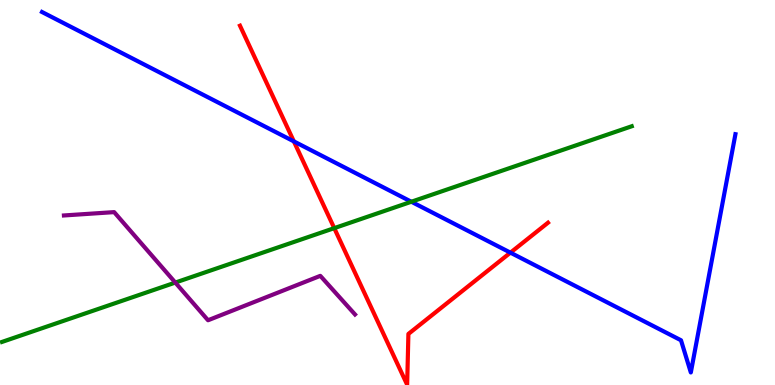[{'lines': ['blue', 'red'], 'intersections': [{'x': 3.79, 'y': 6.33}, {'x': 6.59, 'y': 3.44}]}, {'lines': ['green', 'red'], 'intersections': [{'x': 4.31, 'y': 4.07}]}, {'lines': ['purple', 'red'], 'intersections': []}, {'lines': ['blue', 'green'], 'intersections': [{'x': 5.31, 'y': 4.76}]}, {'lines': ['blue', 'purple'], 'intersections': []}, {'lines': ['green', 'purple'], 'intersections': [{'x': 2.26, 'y': 2.66}]}]